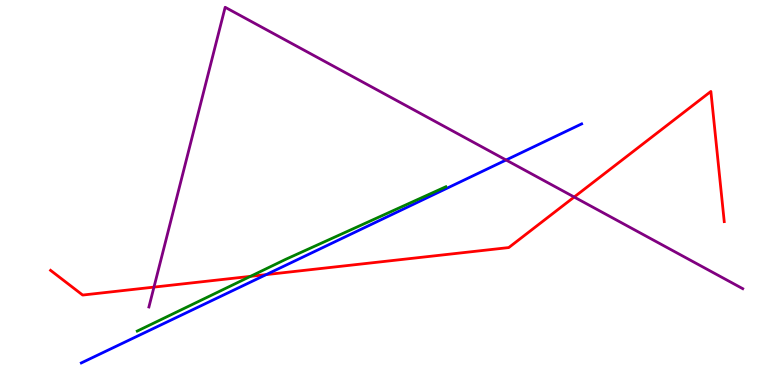[{'lines': ['blue', 'red'], 'intersections': [{'x': 3.43, 'y': 2.87}]}, {'lines': ['green', 'red'], 'intersections': [{'x': 3.23, 'y': 2.82}]}, {'lines': ['purple', 'red'], 'intersections': [{'x': 1.99, 'y': 2.54}, {'x': 7.41, 'y': 4.88}]}, {'lines': ['blue', 'green'], 'intersections': []}, {'lines': ['blue', 'purple'], 'intersections': [{'x': 6.53, 'y': 5.84}]}, {'lines': ['green', 'purple'], 'intersections': []}]